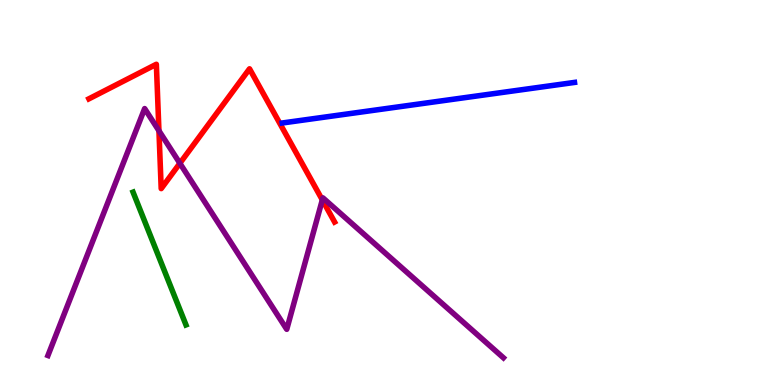[{'lines': ['blue', 'red'], 'intersections': []}, {'lines': ['green', 'red'], 'intersections': []}, {'lines': ['purple', 'red'], 'intersections': [{'x': 2.05, 'y': 6.6}, {'x': 2.32, 'y': 5.76}, {'x': 4.16, 'y': 4.81}]}, {'lines': ['blue', 'green'], 'intersections': []}, {'lines': ['blue', 'purple'], 'intersections': []}, {'lines': ['green', 'purple'], 'intersections': []}]